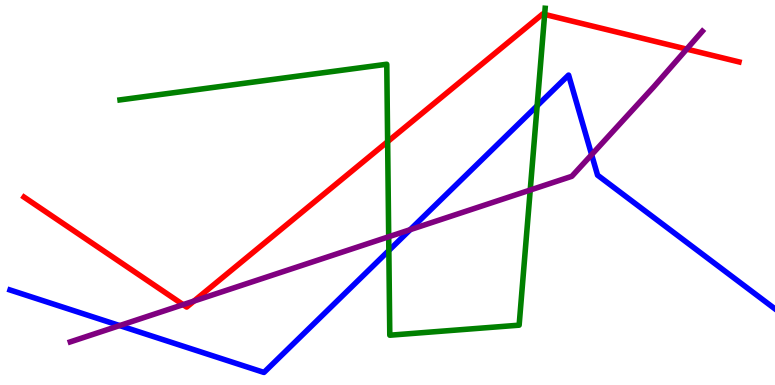[{'lines': ['blue', 'red'], 'intersections': []}, {'lines': ['green', 'red'], 'intersections': [{'x': 5.0, 'y': 6.32}, {'x': 7.03, 'y': 9.63}]}, {'lines': ['purple', 'red'], 'intersections': [{'x': 2.36, 'y': 2.09}, {'x': 2.5, 'y': 2.18}, {'x': 8.86, 'y': 8.72}]}, {'lines': ['blue', 'green'], 'intersections': [{'x': 5.02, 'y': 3.49}, {'x': 6.93, 'y': 7.25}]}, {'lines': ['blue', 'purple'], 'intersections': [{'x': 1.54, 'y': 1.54}, {'x': 5.29, 'y': 4.03}, {'x': 7.63, 'y': 5.98}]}, {'lines': ['green', 'purple'], 'intersections': [{'x': 5.02, 'y': 3.85}, {'x': 6.84, 'y': 5.06}]}]